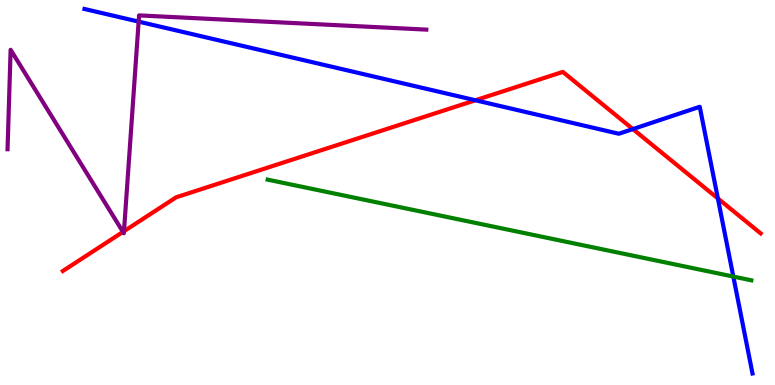[{'lines': ['blue', 'red'], 'intersections': [{'x': 6.13, 'y': 7.4}, {'x': 8.17, 'y': 6.65}, {'x': 9.26, 'y': 4.85}]}, {'lines': ['green', 'red'], 'intersections': []}, {'lines': ['purple', 'red'], 'intersections': [{'x': 1.59, 'y': 3.98}, {'x': 1.6, 'y': 3.99}]}, {'lines': ['blue', 'green'], 'intersections': [{'x': 9.46, 'y': 2.82}]}, {'lines': ['blue', 'purple'], 'intersections': [{'x': 1.79, 'y': 9.44}]}, {'lines': ['green', 'purple'], 'intersections': []}]